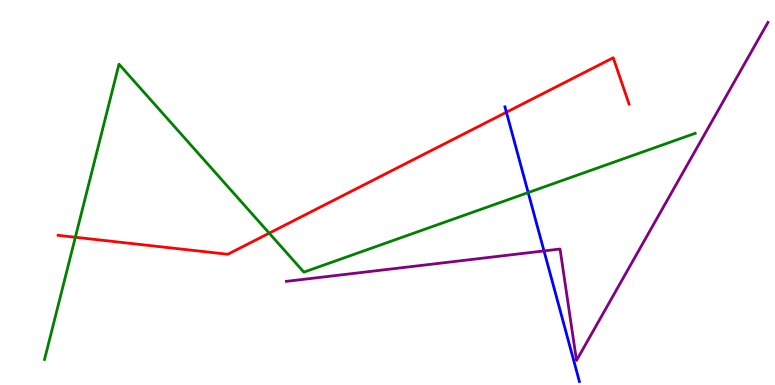[{'lines': ['blue', 'red'], 'intersections': [{'x': 6.53, 'y': 7.08}]}, {'lines': ['green', 'red'], 'intersections': [{'x': 0.972, 'y': 3.84}, {'x': 3.47, 'y': 3.94}]}, {'lines': ['purple', 'red'], 'intersections': []}, {'lines': ['blue', 'green'], 'intersections': [{'x': 6.82, 'y': 5.0}]}, {'lines': ['blue', 'purple'], 'intersections': [{'x': 7.02, 'y': 3.48}]}, {'lines': ['green', 'purple'], 'intersections': []}]